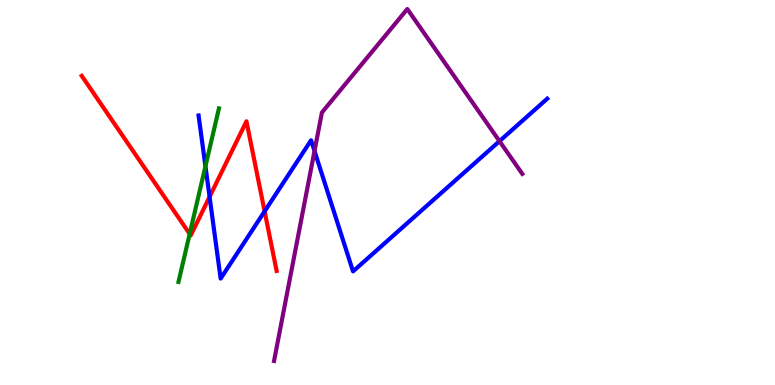[{'lines': ['blue', 'red'], 'intersections': [{'x': 2.7, 'y': 4.89}, {'x': 3.41, 'y': 4.51}]}, {'lines': ['green', 'red'], 'intersections': [{'x': 2.45, 'y': 3.92}]}, {'lines': ['purple', 'red'], 'intersections': []}, {'lines': ['blue', 'green'], 'intersections': [{'x': 2.65, 'y': 5.68}]}, {'lines': ['blue', 'purple'], 'intersections': [{'x': 4.06, 'y': 6.08}, {'x': 6.44, 'y': 6.33}]}, {'lines': ['green', 'purple'], 'intersections': []}]